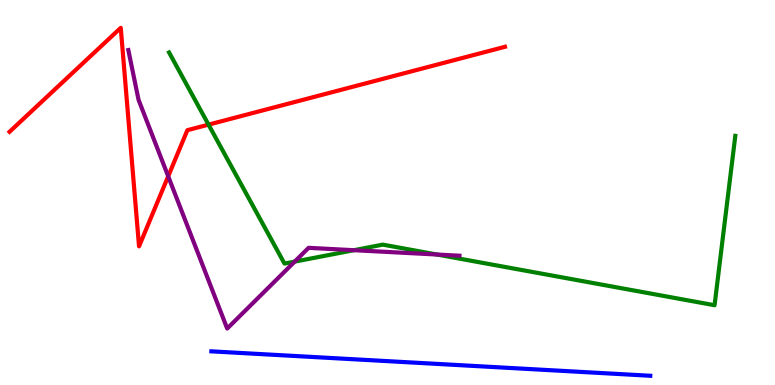[{'lines': ['blue', 'red'], 'intersections': []}, {'lines': ['green', 'red'], 'intersections': [{'x': 2.69, 'y': 6.76}]}, {'lines': ['purple', 'red'], 'intersections': [{'x': 2.17, 'y': 5.42}]}, {'lines': ['blue', 'green'], 'intersections': []}, {'lines': ['blue', 'purple'], 'intersections': []}, {'lines': ['green', 'purple'], 'intersections': [{'x': 3.8, 'y': 3.21}, {'x': 4.57, 'y': 3.5}, {'x': 5.64, 'y': 3.39}]}]